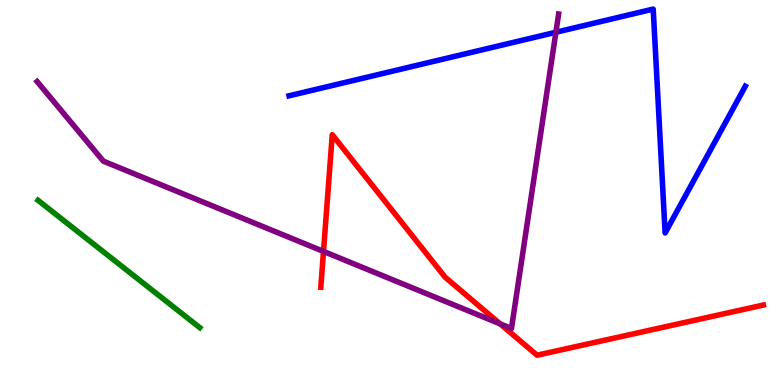[{'lines': ['blue', 'red'], 'intersections': []}, {'lines': ['green', 'red'], 'intersections': []}, {'lines': ['purple', 'red'], 'intersections': [{'x': 4.17, 'y': 3.47}, {'x': 6.45, 'y': 1.59}]}, {'lines': ['blue', 'green'], 'intersections': []}, {'lines': ['blue', 'purple'], 'intersections': [{'x': 7.17, 'y': 9.16}]}, {'lines': ['green', 'purple'], 'intersections': []}]